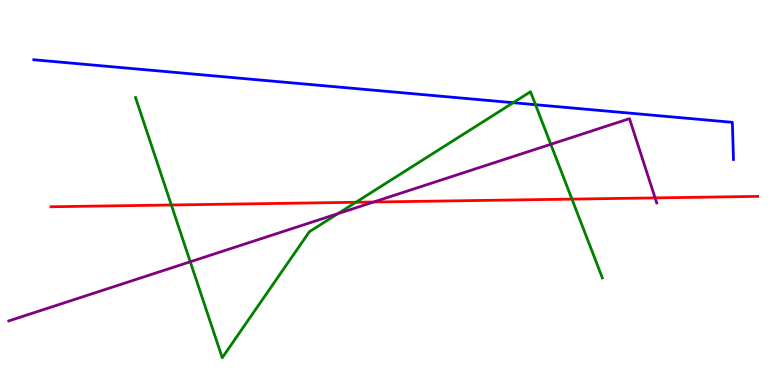[{'lines': ['blue', 'red'], 'intersections': []}, {'lines': ['green', 'red'], 'intersections': [{'x': 2.21, 'y': 4.68}, {'x': 4.59, 'y': 4.75}, {'x': 7.38, 'y': 4.83}]}, {'lines': ['purple', 'red'], 'intersections': [{'x': 4.82, 'y': 4.75}, {'x': 8.45, 'y': 4.86}]}, {'lines': ['blue', 'green'], 'intersections': [{'x': 6.62, 'y': 7.33}, {'x': 6.91, 'y': 7.28}]}, {'lines': ['blue', 'purple'], 'intersections': []}, {'lines': ['green', 'purple'], 'intersections': [{'x': 2.45, 'y': 3.2}, {'x': 4.36, 'y': 4.45}, {'x': 7.11, 'y': 6.25}]}]